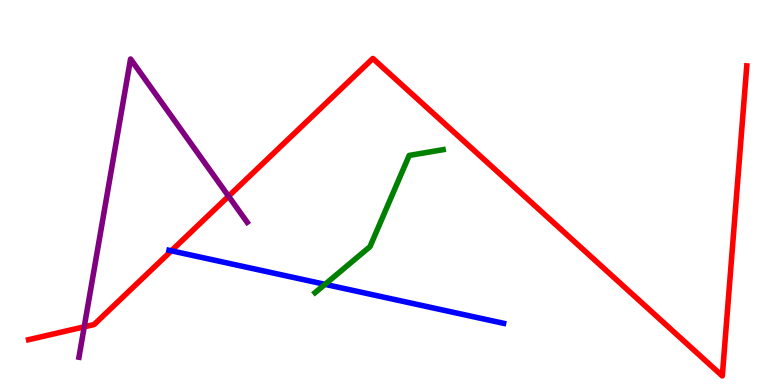[{'lines': ['blue', 'red'], 'intersections': [{'x': 2.21, 'y': 3.49}]}, {'lines': ['green', 'red'], 'intersections': []}, {'lines': ['purple', 'red'], 'intersections': [{'x': 1.09, 'y': 1.51}, {'x': 2.95, 'y': 4.9}]}, {'lines': ['blue', 'green'], 'intersections': [{'x': 4.19, 'y': 2.61}]}, {'lines': ['blue', 'purple'], 'intersections': []}, {'lines': ['green', 'purple'], 'intersections': []}]